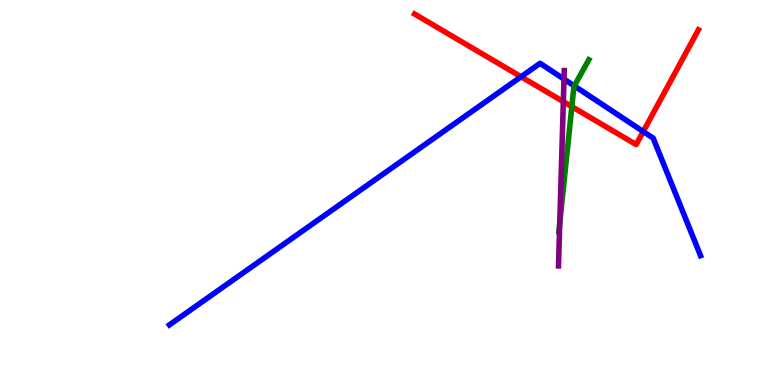[{'lines': ['blue', 'red'], 'intersections': [{'x': 6.72, 'y': 8.01}, {'x': 8.3, 'y': 6.58}]}, {'lines': ['green', 'red'], 'intersections': [{'x': 7.38, 'y': 7.23}]}, {'lines': ['purple', 'red'], 'intersections': [{'x': 7.27, 'y': 7.36}]}, {'lines': ['blue', 'green'], 'intersections': [{'x': 7.41, 'y': 7.77}]}, {'lines': ['blue', 'purple'], 'intersections': [{'x': 7.28, 'y': 7.94}]}, {'lines': ['green', 'purple'], 'intersections': [{'x': 7.22, 'y': 4.21}]}]